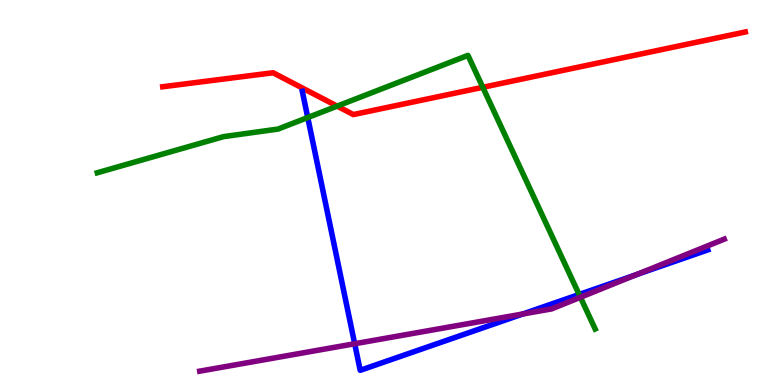[{'lines': ['blue', 'red'], 'intersections': []}, {'lines': ['green', 'red'], 'intersections': [{'x': 4.35, 'y': 7.24}, {'x': 6.23, 'y': 7.73}]}, {'lines': ['purple', 'red'], 'intersections': []}, {'lines': ['blue', 'green'], 'intersections': [{'x': 3.97, 'y': 6.95}, {'x': 7.47, 'y': 2.35}]}, {'lines': ['blue', 'purple'], 'intersections': [{'x': 4.58, 'y': 1.07}, {'x': 6.75, 'y': 1.84}, {'x': 8.21, 'y': 2.87}]}, {'lines': ['green', 'purple'], 'intersections': [{'x': 7.49, 'y': 2.28}]}]